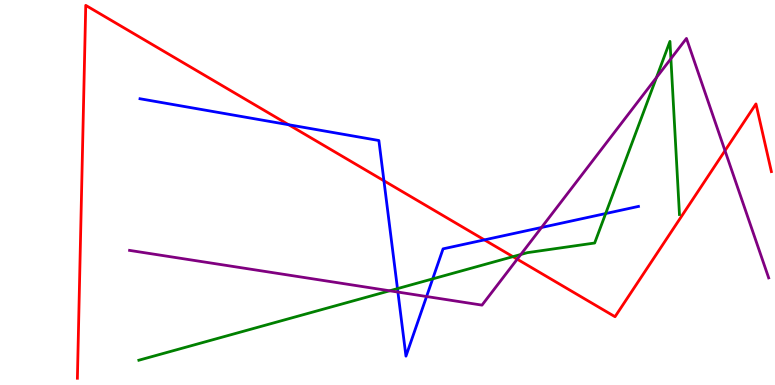[{'lines': ['blue', 'red'], 'intersections': [{'x': 3.72, 'y': 6.76}, {'x': 4.95, 'y': 5.3}, {'x': 6.25, 'y': 3.77}]}, {'lines': ['green', 'red'], 'intersections': [{'x': 6.62, 'y': 3.33}]}, {'lines': ['purple', 'red'], 'intersections': [{'x': 6.67, 'y': 3.27}, {'x': 9.35, 'y': 6.09}]}, {'lines': ['blue', 'green'], 'intersections': [{'x': 5.13, 'y': 2.5}, {'x': 5.58, 'y': 2.76}, {'x': 7.81, 'y': 4.45}]}, {'lines': ['blue', 'purple'], 'intersections': [{'x': 5.13, 'y': 2.41}, {'x': 5.5, 'y': 2.3}, {'x': 6.99, 'y': 4.09}]}, {'lines': ['green', 'purple'], 'intersections': [{'x': 5.03, 'y': 2.45}, {'x': 6.72, 'y': 3.39}, {'x': 8.47, 'y': 7.98}, {'x': 8.66, 'y': 8.48}]}]